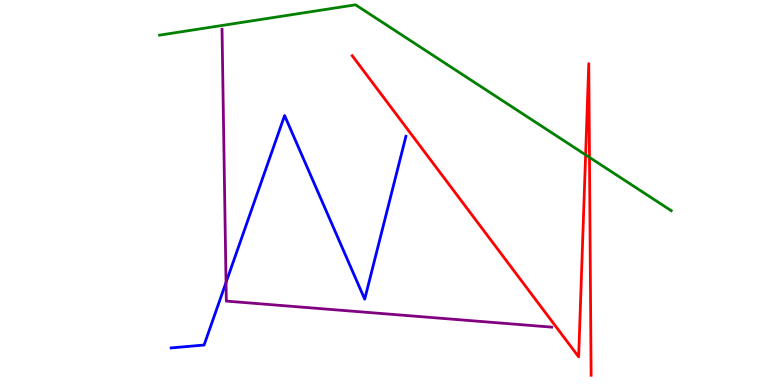[{'lines': ['blue', 'red'], 'intersections': []}, {'lines': ['green', 'red'], 'intersections': [{'x': 7.56, 'y': 5.98}, {'x': 7.61, 'y': 5.91}]}, {'lines': ['purple', 'red'], 'intersections': []}, {'lines': ['blue', 'green'], 'intersections': []}, {'lines': ['blue', 'purple'], 'intersections': [{'x': 2.92, 'y': 2.66}]}, {'lines': ['green', 'purple'], 'intersections': []}]